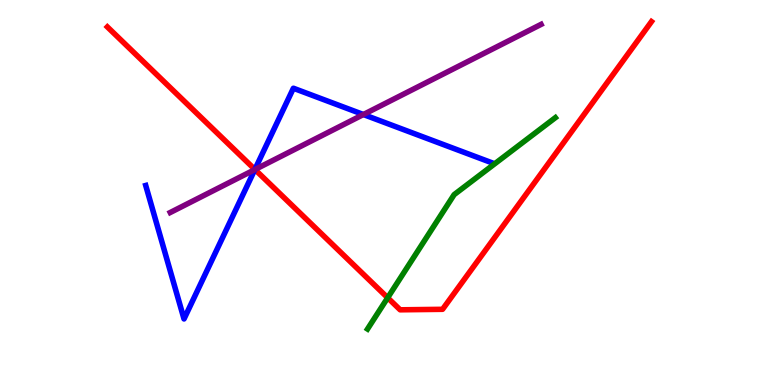[{'lines': ['blue', 'red'], 'intersections': [{'x': 3.29, 'y': 5.6}]}, {'lines': ['green', 'red'], 'intersections': [{'x': 5.0, 'y': 2.27}]}, {'lines': ['purple', 'red'], 'intersections': [{'x': 3.29, 'y': 5.6}]}, {'lines': ['blue', 'green'], 'intersections': []}, {'lines': ['blue', 'purple'], 'intersections': [{'x': 3.29, 'y': 5.59}, {'x': 4.69, 'y': 7.03}]}, {'lines': ['green', 'purple'], 'intersections': []}]